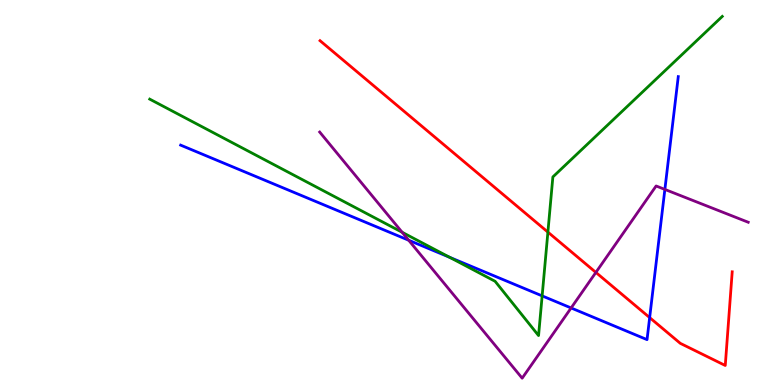[{'lines': ['blue', 'red'], 'intersections': [{'x': 8.38, 'y': 1.75}]}, {'lines': ['green', 'red'], 'intersections': [{'x': 7.07, 'y': 3.97}]}, {'lines': ['purple', 'red'], 'intersections': [{'x': 7.69, 'y': 2.92}]}, {'lines': ['blue', 'green'], 'intersections': [{'x': 5.8, 'y': 3.32}, {'x': 7.0, 'y': 2.31}]}, {'lines': ['blue', 'purple'], 'intersections': [{'x': 5.27, 'y': 3.76}, {'x': 7.37, 'y': 2.0}, {'x': 8.58, 'y': 5.08}]}, {'lines': ['green', 'purple'], 'intersections': [{'x': 5.19, 'y': 3.97}]}]